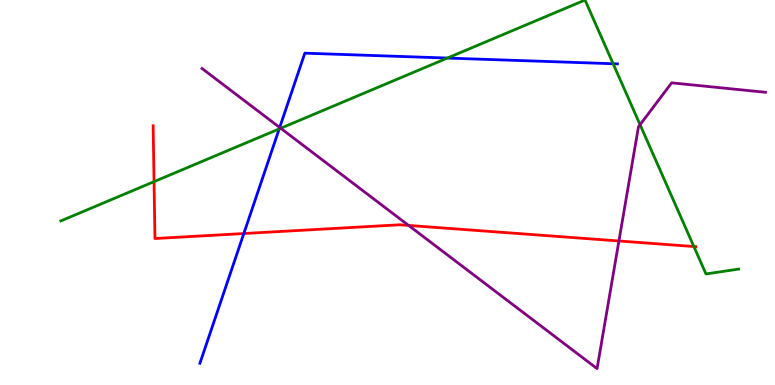[{'lines': ['blue', 'red'], 'intersections': [{'x': 3.15, 'y': 3.93}]}, {'lines': ['green', 'red'], 'intersections': [{'x': 1.99, 'y': 5.28}, {'x': 8.95, 'y': 3.6}]}, {'lines': ['purple', 'red'], 'intersections': [{'x': 5.27, 'y': 4.14}, {'x': 7.99, 'y': 3.74}]}, {'lines': ['blue', 'green'], 'intersections': [{'x': 3.6, 'y': 6.65}, {'x': 5.77, 'y': 8.49}, {'x': 7.91, 'y': 8.34}]}, {'lines': ['blue', 'purple'], 'intersections': [{'x': 3.61, 'y': 6.69}]}, {'lines': ['green', 'purple'], 'intersections': [{'x': 3.62, 'y': 6.67}, {'x': 8.26, 'y': 6.76}]}]